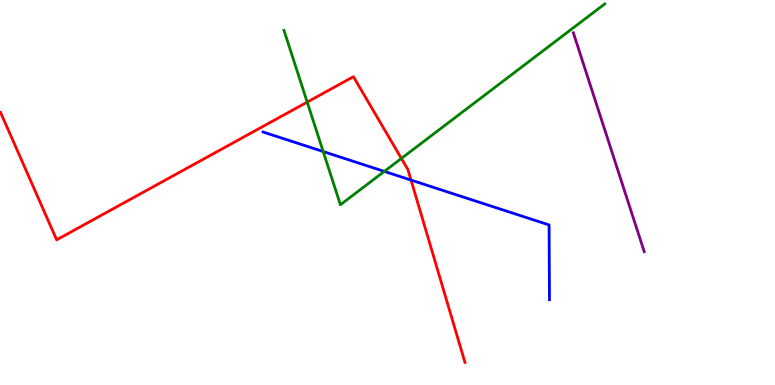[{'lines': ['blue', 'red'], 'intersections': [{'x': 5.3, 'y': 5.32}]}, {'lines': ['green', 'red'], 'intersections': [{'x': 3.96, 'y': 7.35}, {'x': 5.18, 'y': 5.88}]}, {'lines': ['purple', 'red'], 'intersections': []}, {'lines': ['blue', 'green'], 'intersections': [{'x': 4.17, 'y': 6.06}, {'x': 4.96, 'y': 5.55}]}, {'lines': ['blue', 'purple'], 'intersections': []}, {'lines': ['green', 'purple'], 'intersections': []}]